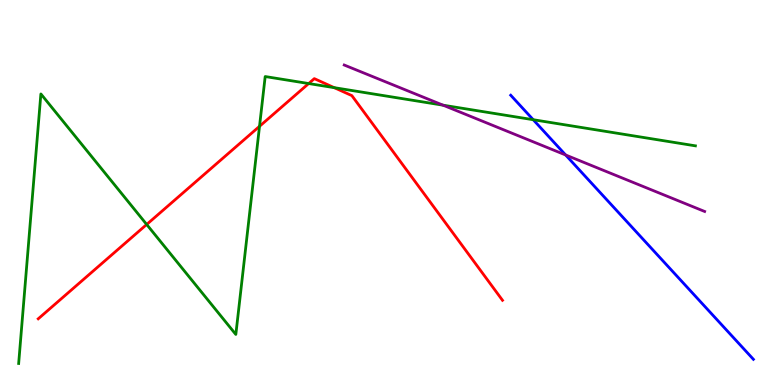[{'lines': ['blue', 'red'], 'intersections': []}, {'lines': ['green', 'red'], 'intersections': [{'x': 1.89, 'y': 4.17}, {'x': 3.35, 'y': 6.72}, {'x': 3.98, 'y': 7.83}, {'x': 4.31, 'y': 7.72}]}, {'lines': ['purple', 'red'], 'intersections': []}, {'lines': ['blue', 'green'], 'intersections': [{'x': 6.88, 'y': 6.89}]}, {'lines': ['blue', 'purple'], 'intersections': [{'x': 7.3, 'y': 5.97}]}, {'lines': ['green', 'purple'], 'intersections': [{'x': 5.72, 'y': 7.27}]}]